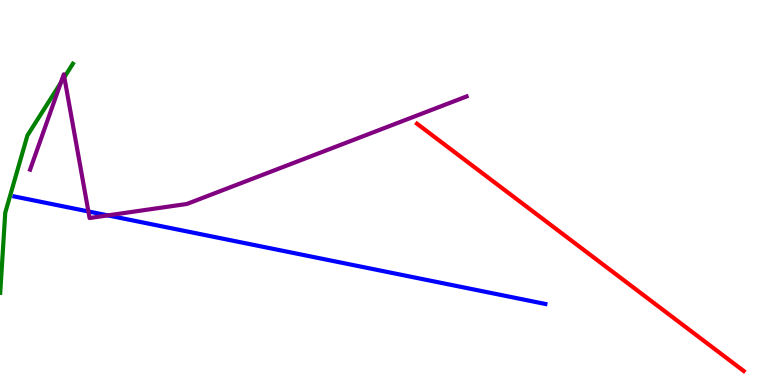[{'lines': ['blue', 'red'], 'intersections': []}, {'lines': ['green', 'red'], 'intersections': []}, {'lines': ['purple', 'red'], 'intersections': []}, {'lines': ['blue', 'green'], 'intersections': []}, {'lines': ['blue', 'purple'], 'intersections': [{'x': 1.14, 'y': 4.51}, {'x': 1.39, 'y': 4.41}]}, {'lines': ['green', 'purple'], 'intersections': [{'x': 0.784, 'y': 7.85}, {'x': 0.83, 'y': 7.99}]}]